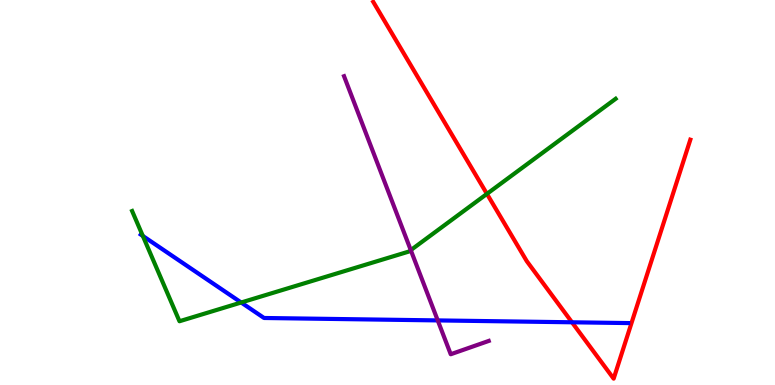[{'lines': ['blue', 'red'], 'intersections': [{'x': 7.38, 'y': 1.63}]}, {'lines': ['green', 'red'], 'intersections': [{'x': 6.28, 'y': 4.96}]}, {'lines': ['purple', 'red'], 'intersections': []}, {'lines': ['blue', 'green'], 'intersections': [{'x': 1.84, 'y': 3.87}, {'x': 3.11, 'y': 2.14}]}, {'lines': ['blue', 'purple'], 'intersections': [{'x': 5.65, 'y': 1.68}]}, {'lines': ['green', 'purple'], 'intersections': [{'x': 5.3, 'y': 3.5}]}]